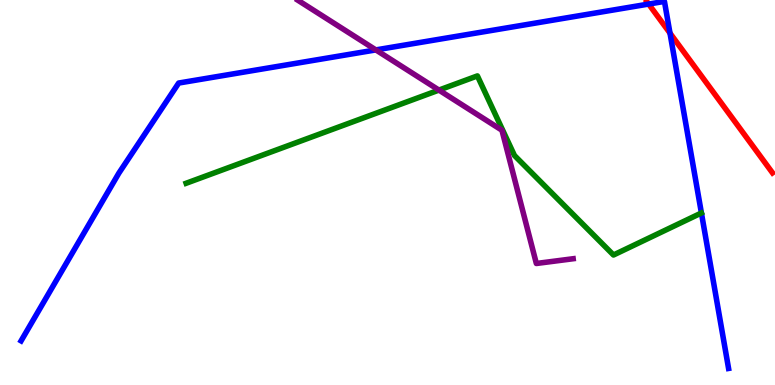[{'lines': ['blue', 'red'], 'intersections': [{'x': 8.37, 'y': 9.89}, {'x': 8.64, 'y': 9.14}]}, {'lines': ['green', 'red'], 'intersections': []}, {'lines': ['purple', 'red'], 'intersections': []}, {'lines': ['blue', 'green'], 'intersections': []}, {'lines': ['blue', 'purple'], 'intersections': [{'x': 4.85, 'y': 8.7}]}, {'lines': ['green', 'purple'], 'intersections': [{'x': 5.66, 'y': 7.66}]}]